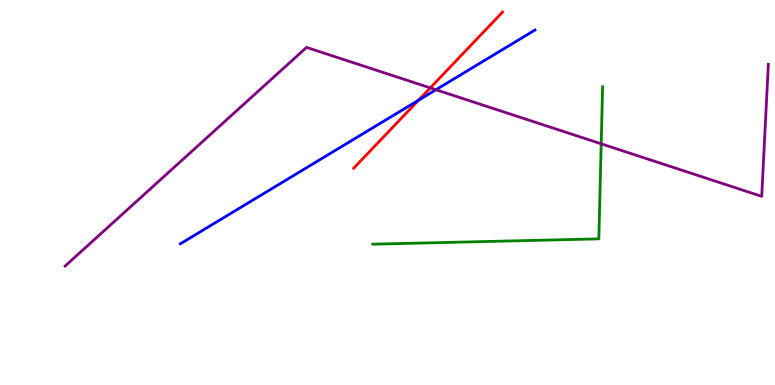[{'lines': ['blue', 'red'], 'intersections': [{'x': 5.4, 'y': 7.4}]}, {'lines': ['green', 'red'], 'intersections': []}, {'lines': ['purple', 'red'], 'intersections': [{'x': 5.55, 'y': 7.72}]}, {'lines': ['blue', 'green'], 'intersections': []}, {'lines': ['blue', 'purple'], 'intersections': [{'x': 5.63, 'y': 7.67}]}, {'lines': ['green', 'purple'], 'intersections': [{'x': 7.76, 'y': 6.26}]}]